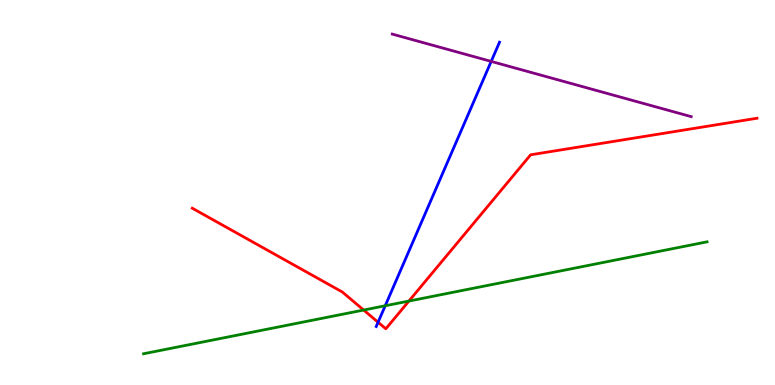[{'lines': ['blue', 'red'], 'intersections': [{'x': 4.88, 'y': 1.63}]}, {'lines': ['green', 'red'], 'intersections': [{'x': 4.69, 'y': 1.95}, {'x': 5.28, 'y': 2.18}]}, {'lines': ['purple', 'red'], 'intersections': []}, {'lines': ['blue', 'green'], 'intersections': [{'x': 4.97, 'y': 2.06}]}, {'lines': ['blue', 'purple'], 'intersections': [{'x': 6.34, 'y': 8.4}]}, {'lines': ['green', 'purple'], 'intersections': []}]